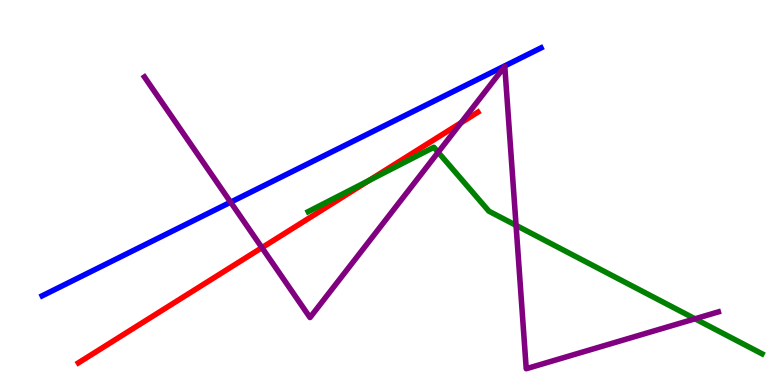[{'lines': ['blue', 'red'], 'intersections': []}, {'lines': ['green', 'red'], 'intersections': [{'x': 4.76, 'y': 5.31}]}, {'lines': ['purple', 'red'], 'intersections': [{'x': 3.38, 'y': 3.57}, {'x': 5.95, 'y': 6.81}]}, {'lines': ['blue', 'green'], 'intersections': []}, {'lines': ['blue', 'purple'], 'intersections': [{'x': 2.98, 'y': 4.75}]}, {'lines': ['green', 'purple'], 'intersections': [{'x': 5.65, 'y': 6.05}, {'x': 6.66, 'y': 4.15}, {'x': 8.97, 'y': 1.72}]}]